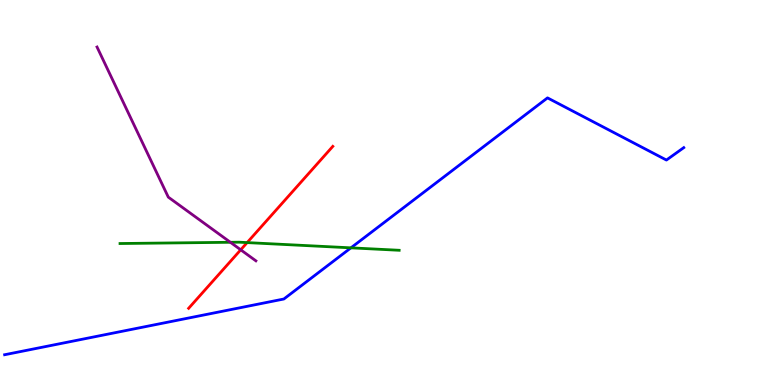[{'lines': ['blue', 'red'], 'intersections': []}, {'lines': ['green', 'red'], 'intersections': [{'x': 3.19, 'y': 3.7}]}, {'lines': ['purple', 'red'], 'intersections': [{'x': 3.11, 'y': 3.51}]}, {'lines': ['blue', 'green'], 'intersections': [{'x': 4.53, 'y': 3.56}]}, {'lines': ['blue', 'purple'], 'intersections': []}, {'lines': ['green', 'purple'], 'intersections': [{'x': 2.97, 'y': 3.71}]}]